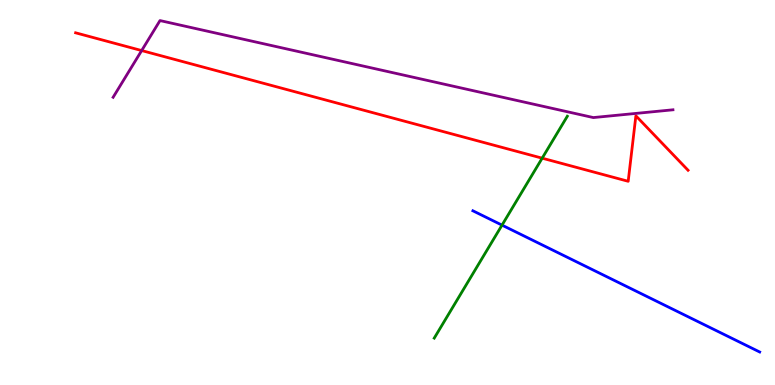[{'lines': ['blue', 'red'], 'intersections': []}, {'lines': ['green', 'red'], 'intersections': [{'x': 7.0, 'y': 5.89}]}, {'lines': ['purple', 'red'], 'intersections': [{'x': 1.83, 'y': 8.69}]}, {'lines': ['blue', 'green'], 'intersections': [{'x': 6.48, 'y': 4.15}]}, {'lines': ['blue', 'purple'], 'intersections': []}, {'lines': ['green', 'purple'], 'intersections': []}]